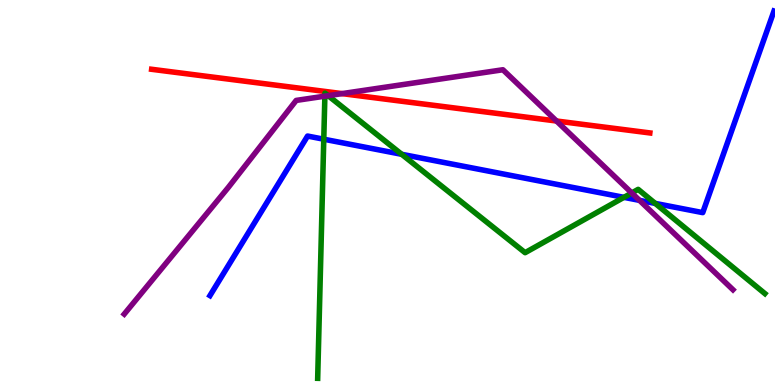[{'lines': ['blue', 'red'], 'intersections': []}, {'lines': ['green', 'red'], 'intersections': []}, {'lines': ['purple', 'red'], 'intersections': [{'x': 4.41, 'y': 7.57}, {'x': 7.18, 'y': 6.86}]}, {'lines': ['blue', 'green'], 'intersections': [{'x': 4.18, 'y': 6.38}, {'x': 5.18, 'y': 5.99}, {'x': 8.05, 'y': 4.87}, {'x': 8.45, 'y': 4.72}]}, {'lines': ['blue', 'purple'], 'intersections': [{'x': 8.25, 'y': 4.8}]}, {'lines': ['green', 'purple'], 'intersections': [{'x': 4.19, 'y': 7.5}, {'x': 4.23, 'y': 7.52}, {'x': 8.15, 'y': 4.99}]}]